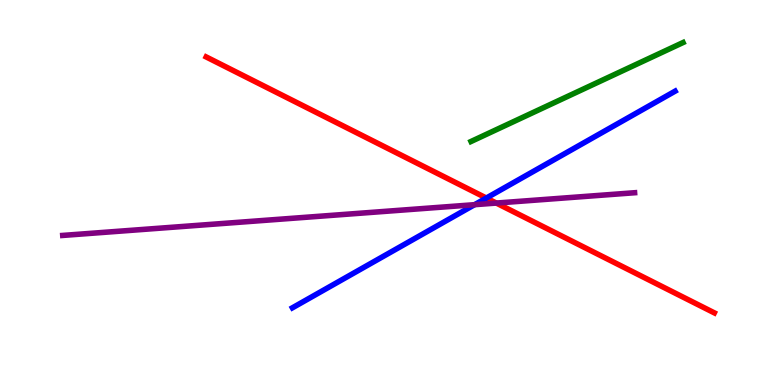[{'lines': ['blue', 'red'], 'intersections': [{'x': 6.28, 'y': 4.86}]}, {'lines': ['green', 'red'], 'intersections': []}, {'lines': ['purple', 'red'], 'intersections': [{'x': 6.4, 'y': 4.73}]}, {'lines': ['blue', 'green'], 'intersections': []}, {'lines': ['blue', 'purple'], 'intersections': [{'x': 6.12, 'y': 4.68}]}, {'lines': ['green', 'purple'], 'intersections': []}]